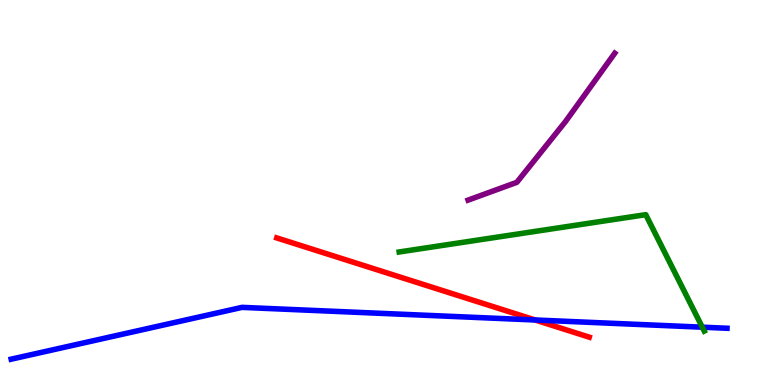[{'lines': ['blue', 'red'], 'intersections': [{'x': 6.91, 'y': 1.69}]}, {'lines': ['green', 'red'], 'intersections': []}, {'lines': ['purple', 'red'], 'intersections': []}, {'lines': ['blue', 'green'], 'intersections': [{'x': 9.06, 'y': 1.5}]}, {'lines': ['blue', 'purple'], 'intersections': []}, {'lines': ['green', 'purple'], 'intersections': []}]